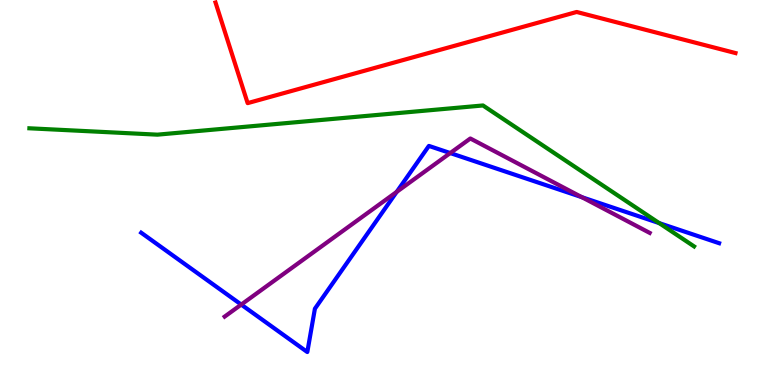[{'lines': ['blue', 'red'], 'intersections': []}, {'lines': ['green', 'red'], 'intersections': []}, {'lines': ['purple', 'red'], 'intersections': []}, {'lines': ['blue', 'green'], 'intersections': [{'x': 8.51, 'y': 4.21}]}, {'lines': ['blue', 'purple'], 'intersections': [{'x': 3.11, 'y': 2.09}, {'x': 5.12, 'y': 5.02}, {'x': 5.81, 'y': 6.02}, {'x': 7.51, 'y': 4.88}]}, {'lines': ['green', 'purple'], 'intersections': []}]